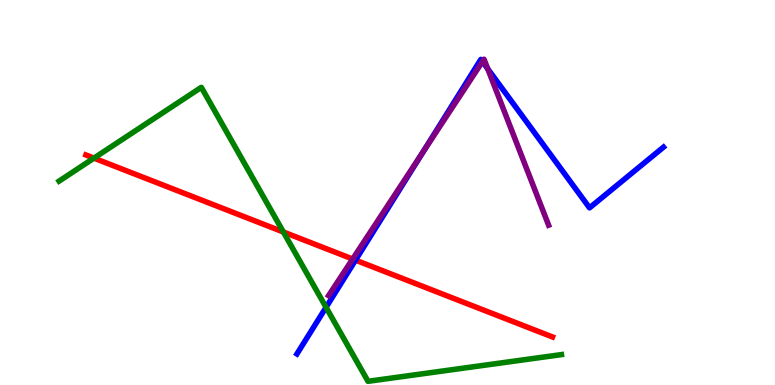[{'lines': ['blue', 'red'], 'intersections': [{'x': 4.59, 'y': 3.24}]}, {'lines': ['green', 'red'], 'intersections': [{'x': 1.21, 'y': 5.89}, {'x': 3.66, 'y': 3.97}]}, {'lines': ['purple', 'red'], 'intersections': [{'x': 4.55, 'y': 3.27}]}, {'lines': ['blue', 'green'], 'intersections': [{'x': 4.21, 'y': 2.02}]}, {'lines': ['blue', 'purple'], 'intersections': [{'x': 5.46, 'y': 6.07}, {'x': 6.23, 'y': 8.4}, {'x': 6.29, 'y': 8.21}]}, {'lines': ['green', 'purple'], 'intersections': []}]